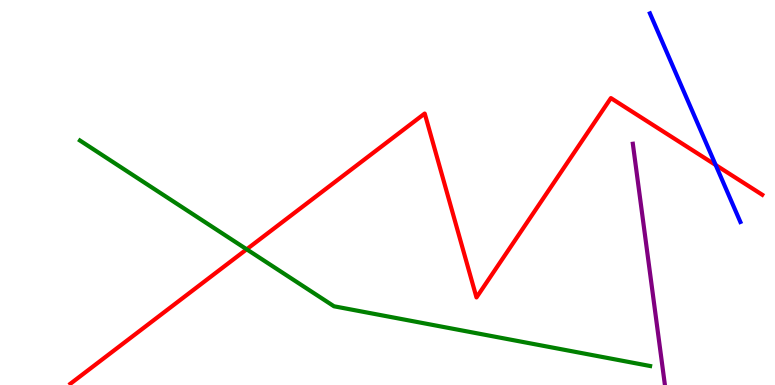[{'lines': ['blue', 'red'], 'intersections': [{'x': 9.23, 'y': 5.71}]}, {'lines': ['green', 'red'], 'intersections': [{'x': 3.18, 'y': 3.52}]}, {'lines': ['purple', 'red'], 'intersections': []}, {'lines': ['blue', 'green'], 'intersections': []}, {'lines': ['blue', 'purple'], 'intersections': []}, {'lines': ['green', 'purple'], 'intersections': []}]